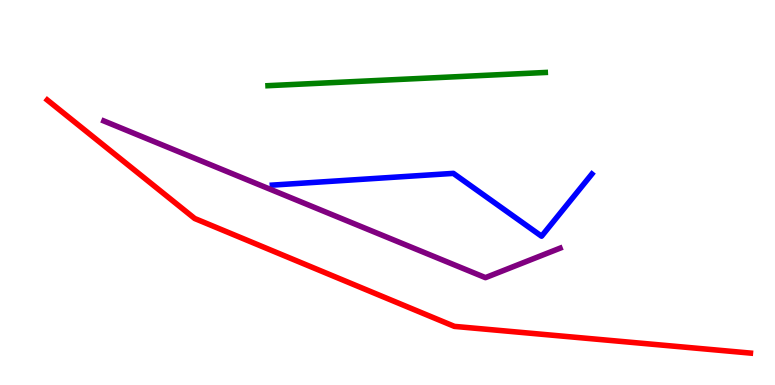[{'lines': ['blue', 'red'], 'intersections': []}, {'lines': ['green', 'red'], 'intersections': []}, {'lines': ['purple', 'red'], 'intersections': []}, {'lines': ['blue', 'green'], 'intersections': []}, {'lines': ['blue', 'purple'], 'intersections': []}, {'lines': ['green', 'purple'], 'intersections': []}]